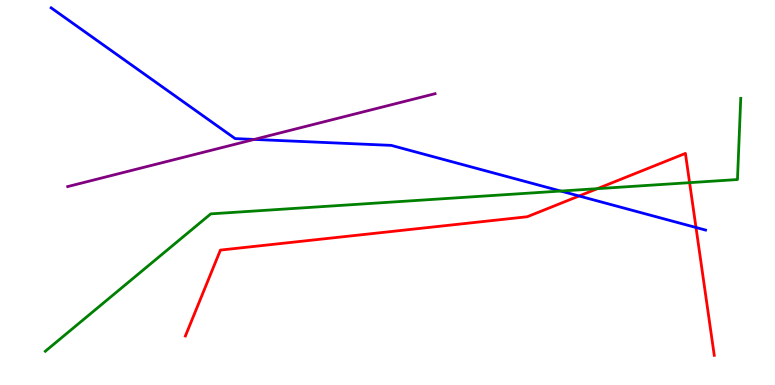[{'lines': ['blue', 'red'], 'intersections': [{'x': 7.47, 'y': 4.91}, {'x': 8.98, 'y': 4.09}]}, {'lines': ['green', 'red'], 'intersections': [{'x': 7.71, 'y': 5.1}, {'x': 8.9, 'y': 5.26}]}, {'lines': ['purple', 'red'], 'intersections': []}, {'lines': ['blue', 'green'], 'intersections': [{'x': 7.24, 'y': 5.04}]}, {'lines': ['blue', 'purple'], 'intersections': [{'x': 3.28, 'y': 6.38}]}, {'lines': ['green', 'purple'], 'intersections': []}]